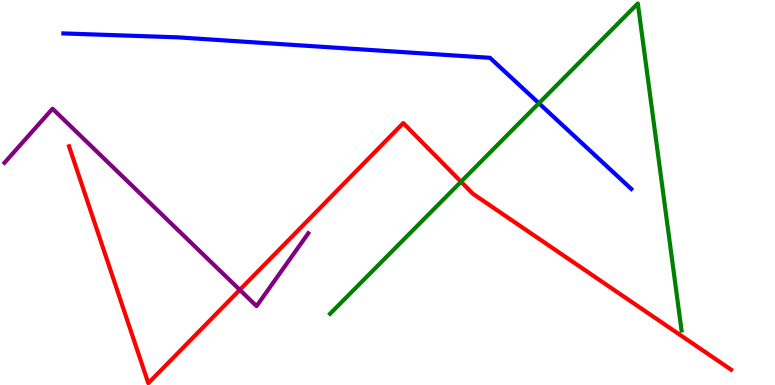[{'lines': ['blue', 'red'], 'intersections': []}, {'lines': ['green', 'red'], 'intersections': [{'x': 5.95, 'y': 5.28}]}, {'lines': ['purple', 'red'], 'intersections': [{'x': 3.09, 'y': 2.47}]}, {'lines': ['blue', 'green'], 'intersections': [{'x': 6.95, 'y': 7.32}]}, {'lines': ['blue', 'purple'], 'intersections': []}, {'lines': ['green', 'purple'], 'intersections': []}]